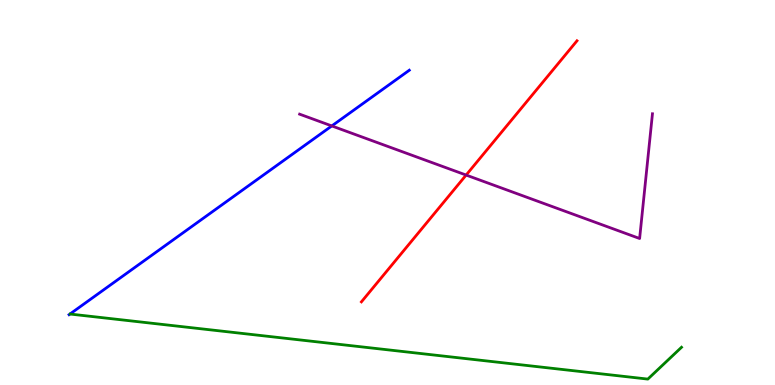[{'lines': ['blue', 'red'], 'intersections': []}, {'lines': ['green', 'red'], 'intersections': []}, {'lines': ['purple', 'red'], 'intersections': [{'x': 6.01, 'y': 5.45}]}, {'lines': ['blue', 'green'], 'intersections': []}, {'lines': ['blue', 'purple'], 'intersections': [{'x': 4.28, 'y': 6.73}]}, {'lines': ['green', 'purple'], 'intersections': []}]